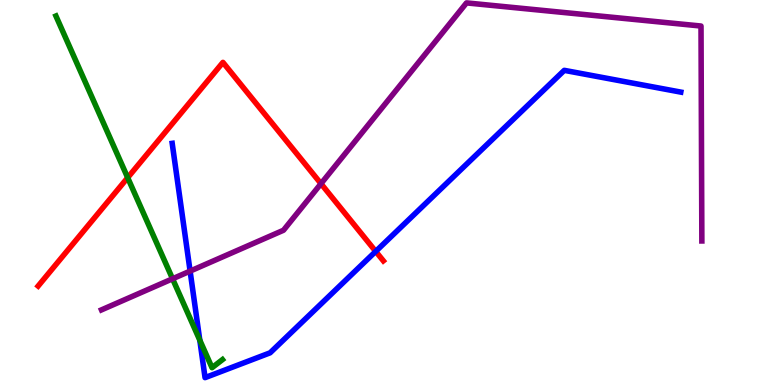[{'lines': ['blue', 'red'], 'intersections': [{'x': 4.85, 'y': 3.47}]}, {'lines': ['green', 'red'], 'intersections': [{'x': 1.65, 'y': 5.39}]}, {'lines': ['purple', 'red'], 'intersections': [{'x': 4.14, 'y': 5.23}]}, {'lines': ['blue', 'green'], 'intersections': [{'x': 2.58, 'y': 1.16}]}, {'lines': ['blue', 'purple'], 'intersections': [{'x': 2.45, 'y': 2.96}]}, {'lines': ['green', 'purple'], 'intersections': [{'x': 2.23, 'y': 2.76}]}]